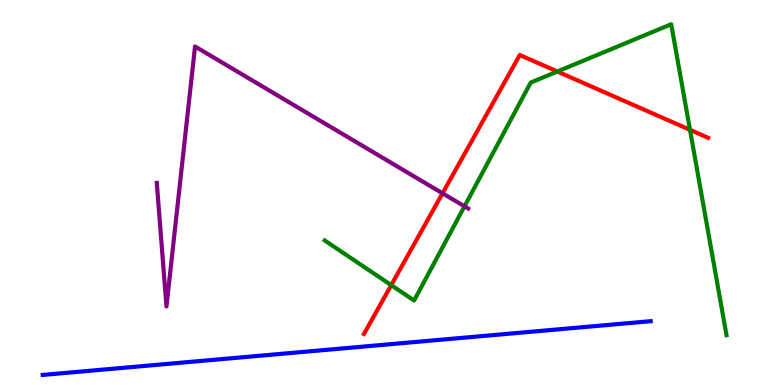[{'lines': ['blue', 'red'], 'intersections': []}, {'lines': ['green', 'red'], 'intersections': [{'x': 5.05, 'y': 2.59}, {'x': 7.19, 'y': 8.14}, {'x': 8.9, 'y': 6.63}]}, {'lines': ['purple', 'red'], 'intersections': [{'x': 5.71, 'y': 4.98}]}, {'lines': ['blue', 'green'], 'intersections': []}, {'lines': ['blue', 'purple'], 'intersections': []}, {'lines': ['green', 'purple'], 'intersections': [{'x': 5.99, 'y': 4.64}]}]